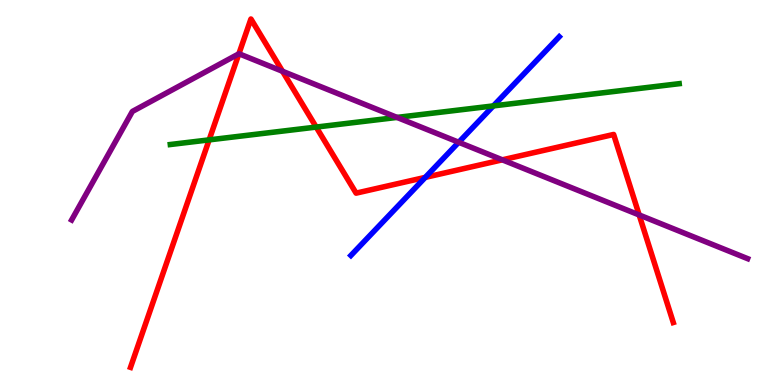[{'lines': ['blue', 'red'], 'intersections': [{'x': 5.49, 'y': 5.39}]}, {'lines': ['green', 'red'], 'intersections': [{'x': 2.7, 'y': 6.37}, {'x': 4.08, 'y': 6.7}]}, {'lines': ['purple', 'red'], 'intersections': [{'x': 3.08, 'y': 8.6}, {'x': 3.65, 'y': 8.15}, {'x': 6.48, 'y': 5.85}, {'x': 8.25, 'y': 4.42}]}, {'lines': ['blue', 'green'], 'intersections': [{'x': 6.37, 'y': 7.25}]}, {'lines': ['blue', 'purple'], 'intersections': [{'x': 5.92, 'y': 6.3}]}, {'lines': ['green', 'purple'], 'intersections': [{'x': 5.12, 'y': 6.95}]}]